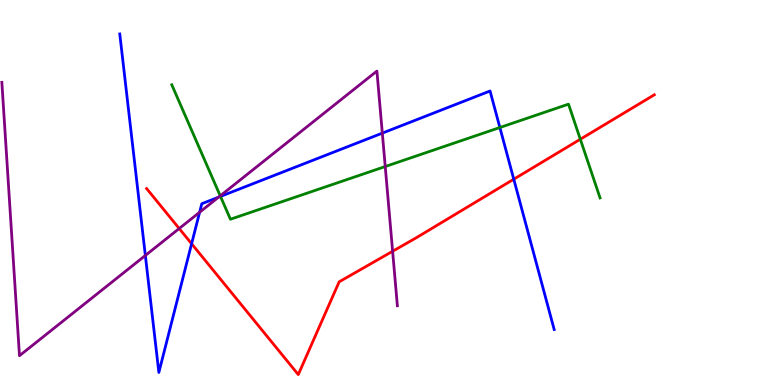[{'lines': ['blue', 'red'], 'intersections': [{'x': 2.47, 'y': 3.67}, {'x': 6.63, 'y': 5.35}]}, {'lines': ['green', 'red'], 'intersections': [{'x': 7.49, 'y': 6.38}]}, {'lines': ['purple', 'red'], 'intersections': [{'x': 2.31, 'y': 4.06}, {'x': 5.07, 'y': 3.47}]}, {'lines': ['blue', 'green'], 'intersections': [{'x': 2.84, 'y': 4.9}, {'x': 6.45, 'y': 6.69}]}, {'lines': ['blue', 'purple'], 'intersections': [{'x': 1.88, 'y': 3.36}, {'x': 2.58, 'y': 4.49}, {'x': 2.82, 'y': 4.88}, {'x': 4.93, 'y': 6.54}]}, {'lines': ['green', 'purple'], 'intersections': [{'x': 2.84, 'y': 4.91}, {'x': 4.97, 'y': 5.67}]}]